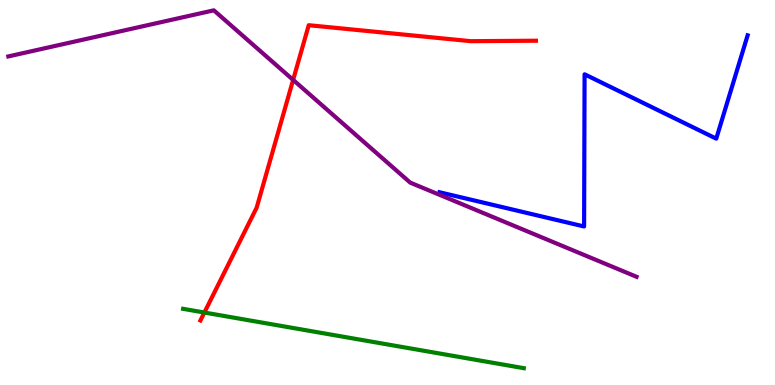[{'lines': ['blue', 'red'], 'intersections': []}, {'lines': ['green', 'red'], 'intersections': [{'x': 2.64, 'y': 1.88}]}, {'lines': ['purple', 'red'], 'intersections': [{'x': 3.78, 'y': 7.92}]}, {'lines': ['blue', 'green'], 'intersections': []}, {'lines': ['blue', 'purple'], 'intersections': []}, {'lines': ['green', 'purple'], 'intersections': []}]